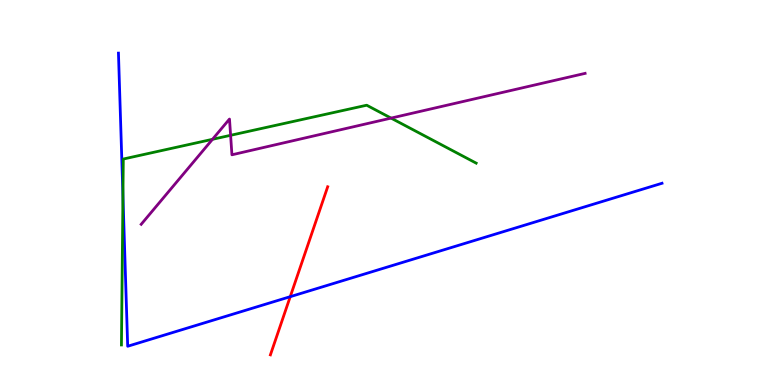[{'lines': ['blue', 'red'], 'intersections': [{'x': 3.75, 'y': 2.29}]}, {'lines': ['green', 'red'], 'intersections': []}, {'lines': ['purple', 'red'], 'intersections': []}, {'lines': ['blue', 'green'], 'intersections': [{'x': 1.59, 'y': 4.92}]}, {'lines': ['blue', 'purple'], 'intersections': []}, {'lines': ['green', 'purple'], 'intersections': [{'x': 2.74, 'y': 6.38}, {'x': 2.98, 'y': 6.49}, {'x': 5.05, 'y': 6.93}]}]